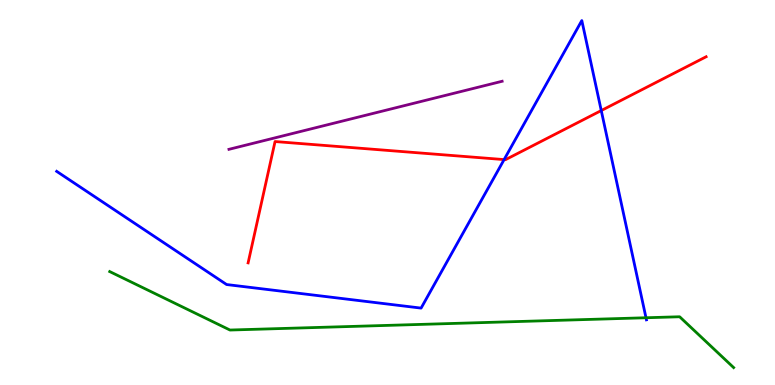[{'lines': ['blue', 'red'], 'intersections': [{'x': 6.5, 'y': 5.85}, {'x': 7.76, 'y': 7.13}]}, {'lines': ['green', 'red'], 'intersections': []}, {'lines': ['purple', 'red'], 'intersections': []}, {'lines': ['blue', 'green'], 'intersections': [{'x': 8.34, 'y': 1.75}]}, {'lines': ['blue', 'purple'], 'intersections': []}, {'lines': ['green', 'purple'], 'intersections': []}]